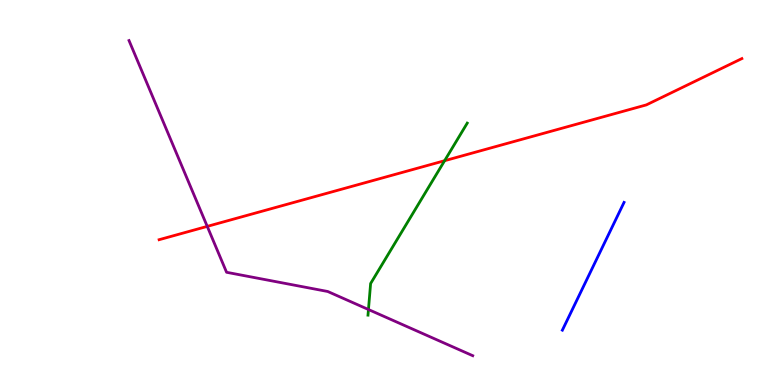[{'lines': ['blue', 'red'], 'intersections': []}, {'lines': ['green', 'red'], 'intersections': [{'x': 5.74, 'y': 5.83}]}, {'lines': ['purple', 'red'], 'intersections': [{'x': 2.67, 'y': 4.12}]}, {'lines': ['blue', 'green'], 'intersections': []}, {'lines': ['blue', 'purple'], 'intersections': []}, {'lines': ['green', 'purple'], 'intersections': [{'x': 4.75, 'y': 1.96}]}]